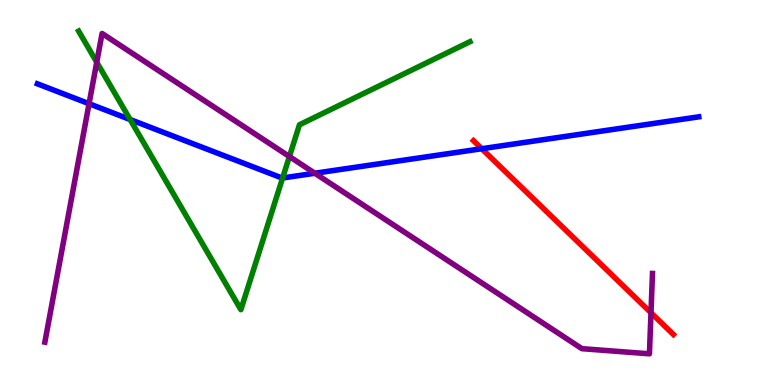[{'lines': ['blue', 'red'], 'intersections': [{'x': 6.22, 'y': 6.14}]}, {'lines': ['green', 'red'], 'intersections': []}, {'lines': ['purple', 'red'], 'intersections': [{'x': 8.4, 'y': 1.88}]}, {'lines': ['blue', 'green'], 'intersections': [{'x': 1.68, 'y': 6.9}, {'x': 3.65, 'y': 5.38}]}, {'lines': ['blue', 'purple'], 'intersections': [{'x': 1.15, 'y': 7.31}, {'x': 4.06, 'y': 5.5}]}, {'lines': ['green', 'purple'], 'intersections': [{'x': 1.25, 'y': 8.38}, {'x': 3.73, 'y': 5.93}]}]